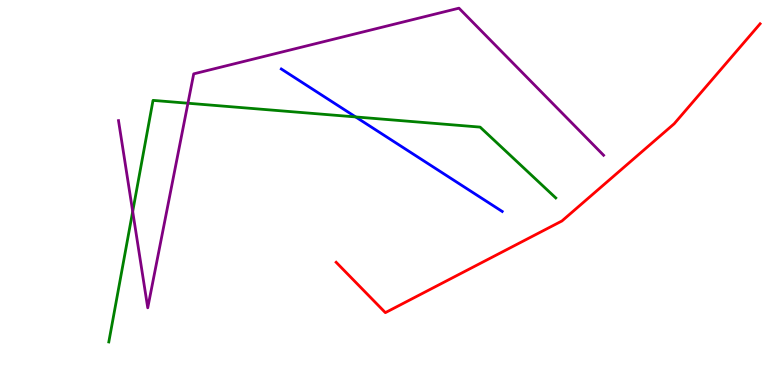[{'lines': ['blue', 'red'], 'intersections': []}, {'lines': ['green', 'red'], 'intersections': []}, {'lines': ['purple', 'red'], 'intersections': []}, {'lines': ['blue', 'green'], 'intersections': [{'x': 4.59, 'y': 6.96}]}, {'lines': ['blue', 'purple'], 'intersections': []}, {'lines': ['green', 'purple'], 'intersections': [{'x': 1.71, 'y': 4.51}, {'x': 2.43, 'y': 7.32}]}]